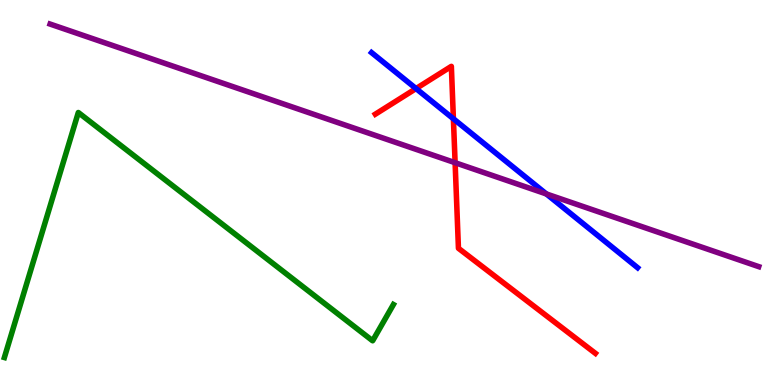[{'lines': ['blue', 'red'], 'intersections': [{'x': 5.37, 'y': 7.7}, {'x': 5.85, 'y': 6.91}]}, {'lines': ['green', 'red'], 'intersections': []}, {'lines': ['purple', 'red'], 'intersections': [{'x': 5.87, 'y': 5.77}]}, {'lines': ['blue', 'green'], 'intersections': []}, {'lines': ['blue', 'purple'], 'intersections': [{'x': 7.05, 'y': 4.96}]}, {'lines': ['green', 'purple'], 'intersections': []}]